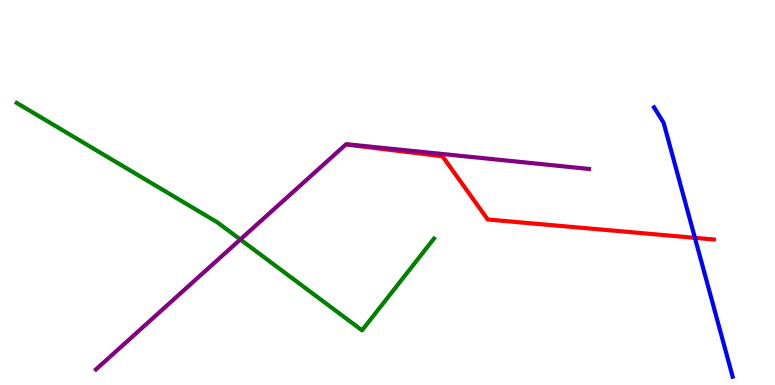[{'lines': ['blue', 'red'], 'intersections': [{'x': 8.97, 'y': 3.82}]}, {'lines': ['green', 'red'], 'intersections': []}, {'lines': ['purple', 'red'], 'intersections': []}, {'lines': ['blue', 'green'], 'intersections': []}, {'lines': ['blue', 'purple'], 'intersections': []}, {'lines': ['green', 'purple'], 'intersections': [{'x': 3.1, 'y': 3.78}]}]